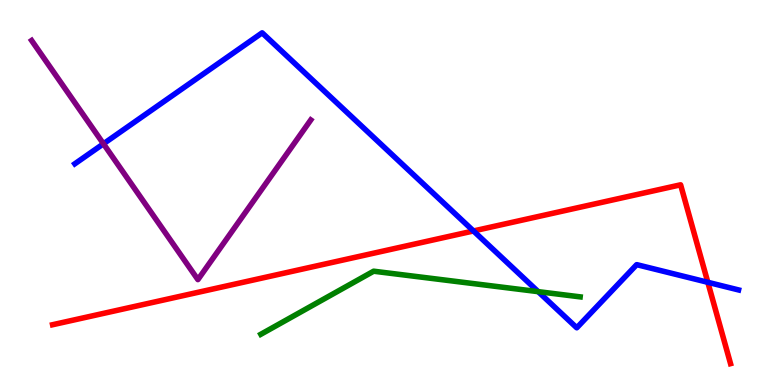[{'lines': ['blue', 'red'], 'intersections': [{'x': 6.11, 'y': 4.0}, {'x': 9.13, 'y': 2.67}]}, {'lines': ['green', 'red'], 'intersections': []}, {'lines': ['purple', 'red'], 'intersections': []}, {'lines': ['blue', 'green'], 'intersections': [{'x': 6.94, 'y': 2.42}]}, {'lines': ['blue', 'purple'], 'intersections': [{'x': 1.33, 'y': 6.27}]}, {'lines': ['green', 'purple'], 'intersections': []}]